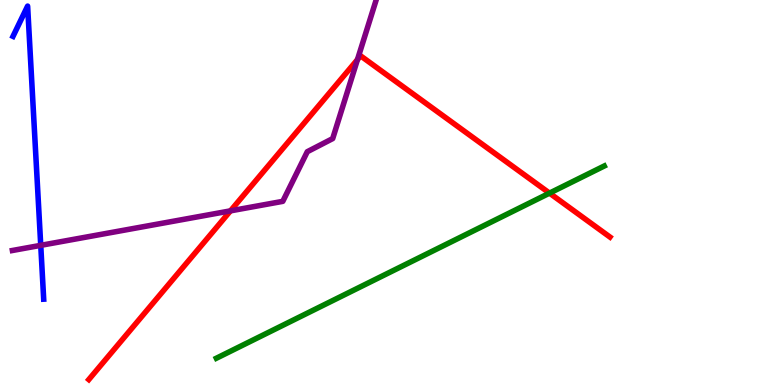[{'lines': ['blue', 'red'], 'intersections': []}, {'lines': ['green', 'red'], 'intersections': [{'x': 7.09, 'y': 4.98}]}, {'lines': ['purple', 'red'], 'intersections': [{'x': 2.97, 'y': 4.52}, {'x': 4.61, 'y': 8.45}]}, {'lines': ['blue', 'green'], 'intersections': []}, {'lines': ['blue', 'purple'], 'intersections': [{'x': 0.526, 'y': 3.63}]}, {'lines': ['green', 'purple'], 'intersections': []}]